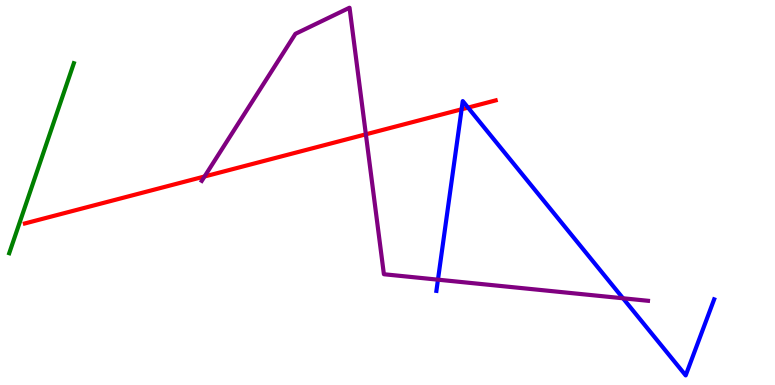[{'lines': ['blue', 'red'], 'intersections': [{'x': 5.96, 'y': 7.16}, {'x': 6.04, 'y': 7.2}]}, {'lines': ['green', 'red'], 'intersections': []}, {'lines': ['purple', 'red'], 'intersections': [{'x': 2.64, 'y': 5.42}, {'x': 4.72, 'y': 6.51}]}, {'lines': ['blue', 'green'], 'intersections': []}, {'lines': ['blue', 'purple'], 'intersections': [{'x': 5.65, 'y': 2.74}, {'x': 8.04, 'y': 2.25}]}, {'lines': ['green', 'purple'], 'intersections': []}]